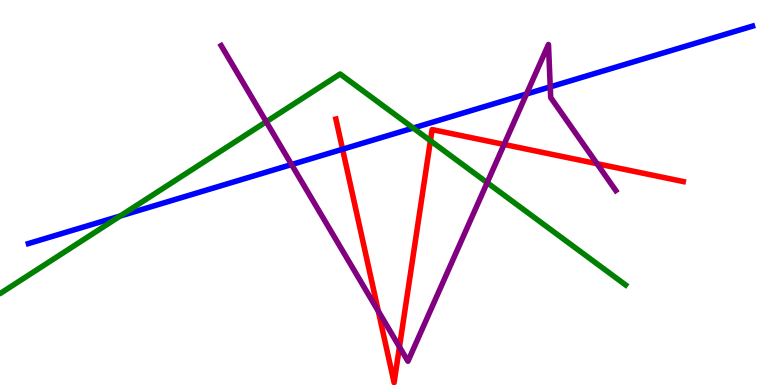[{'lines': ['blue', 'red'], 'intersections': [{'x': 4.42, 'y': 6.12}]}, {'lines': ['green', 'red'], 'intersections': [{'x': 5.55, 'y': 6.34}]}, {'lines': ['purple', 'red'], 'intersections': [{'x': 4.88, 'y': 1.92}, {'x': 5.15, 'y': 0.989}, {'x': 6.5, 'y': 6.25}, {'x': 7.7, 'y': 5.75}]}, {'lines': ['blue', 'green'], 'intersections': [{'x': 1.55, 'y': 4.39}, {'x': 5.33, 'y': 6.67}]}, {'lines': ['blue', 'purple'], 'intersections': [{'x': 3.76, 'y': 5.73}, {'x': 6.79, 'y': 7.56}, {'x': 7.1, 'y': 7.74}]}, {'lines': ['green', 'purple'], 'intersections': [{'x': 3.44, 'y': 6.84}, {'x': 6.29, 'y': 5.26}]}]